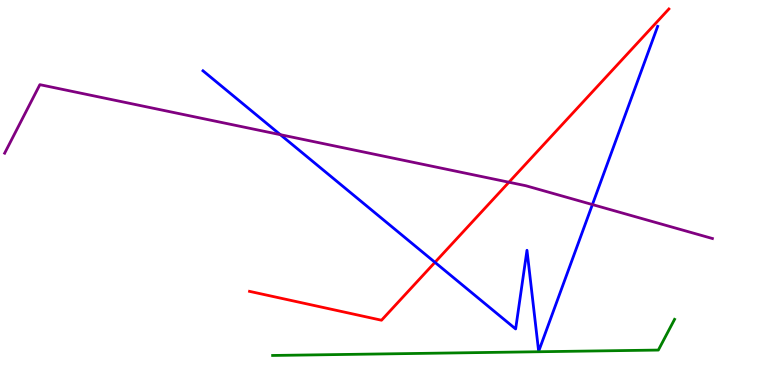[{'lines': ['blue', 'red'], 'intersections': [{'x': 5.61, 'y': 3.19}]}, {'lines': ['green', 'red'], 'intersections': []}, {'lines': ['purple', 'red'], 'intersections': [{'x': 6.57, 'y': 5.27}]}, {'lines': ['blue', 'green'], 'intersections': []}, {'lines': ['blue', 'purple'], 'intersections': [{'x': 3.62, 'y': 6.5}, {'x': 7.64, 'y': 4.69}]}, {'lines': ['green', 'purple'], 'intersections': []}]